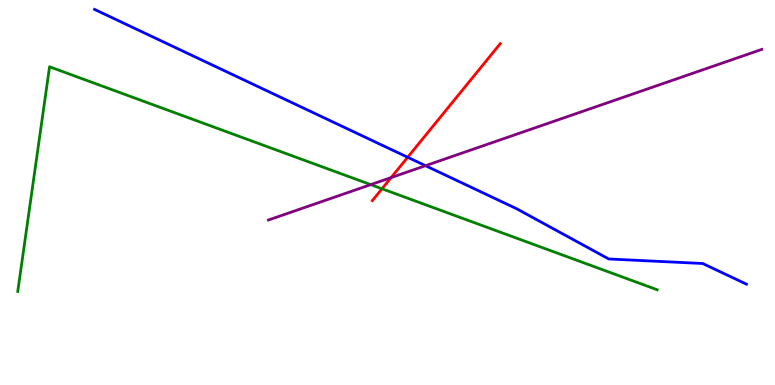[{'lines': ['blue', 'red'], 'intersections': [{'x': 5.26, 'y': 5.92}]}, {'lines': ['green', 'red'], 'intersections': [{'x': 4.93, 'y': 5.1}]}, {'lines': ['purple', 'red'], 'intersections': [{'x': 5.05, 'y': 5.39}]}, {'lines': ['blue', 'green'], 'intersections': []}, {'lines': ['blue', 'purple'], 'intersections': [{'x': 5.49, 'y': 5.7}]}, {'lines': ['green', 'purple'], 'intersections': [{'x': 4.78, 'y': 5.2}]}]